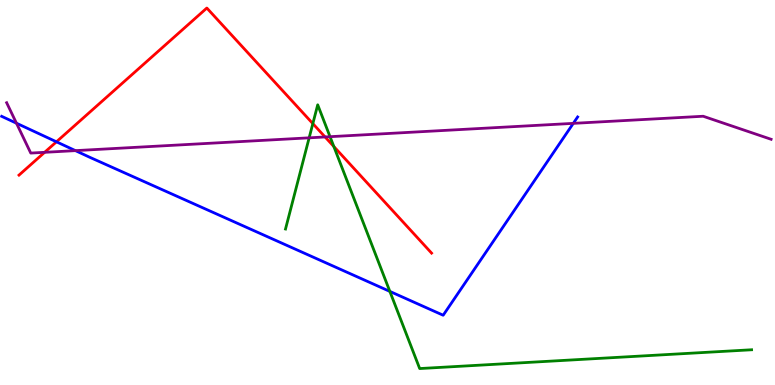[{'lines': ['blue', 'red'], 'intersections': [{'x': 0.728, 'y': 6.32}]}, {'lines': ['green', 'red'], 'intersections': [{'x': 4.04, 'y': 6.79}, {'x': 4.31, 'y': 6.19}]}, {'lines': ['purple', 'red'], 'intersections': [{'x': 0.576, 'y': 6.04}, {'x': 4.19, 'y': 6.44}]}, {'lines': ['blue', 'green'], 'intersections': [{'x': 5.03, 'y': 2.43}]}, {'lines': ['blue', 'purple'], 'intersections': [{'x': 0.212, 'y': 6.8}, {'x': 0.973, 'y': 6.09}, {'x': 7.4, 'y': 6.8}]}, {'lines': ['green', 'purple'], 'intersections': [{'x': 3.99, 'y': 6.42}, {'x': 4.26, 'y': 6.45}]}]